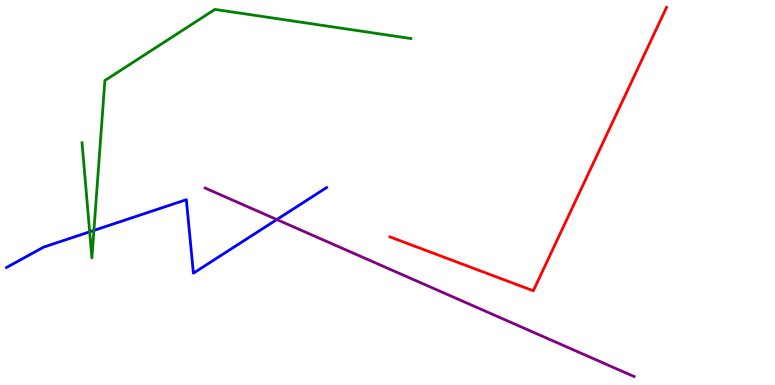[{'lines': ['blue', 'red'], 'intersections': []}, {'lines': ['green', 'red'], 'intersections': []}, {'lines': ['purple', 'red'], 'intersections': []}, {'lines': ['blue', 'green'], 'intersections': [{'x': 1.16, 'y': 3.98}, {'x': 1.21, 'y': 4.02}]}, {'lines': ['blue', 'purple'], 'intersections': [{'x': 3.57, 'y': 4.3}]}, {'lines': ['green', 'purple'], 'intersections': []}]